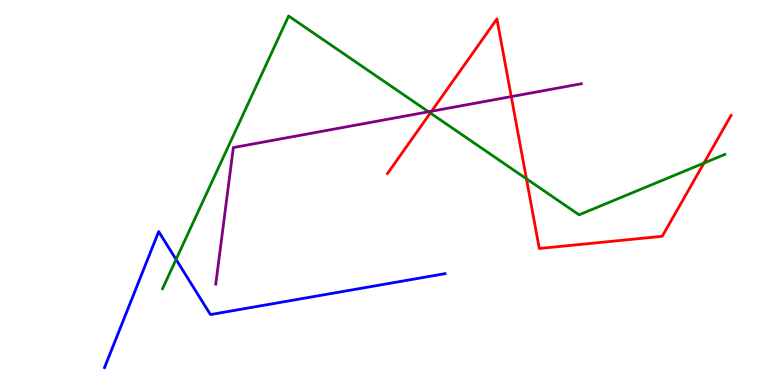[{'lines': ['blue', 'red'], 'intersections': []}, {'lines': ['green', 'red'], 'intersections': [{'x': 5.55, 'y': 7.06}, {'x': 6.79, 'y': 5.36}, {'x': 9.08, 'y': 5.76}]}, {'lines': ['purple', 'red'], 'intersections': [{'x': 5.57, 'y': 7.11}, {'x': 6.6, 'y': 7.49}]}, {'lines': ['blue', 'green'], 'intersections': [{'x': 2.27, 'y': 3.26}]}, {'lines': ['blue', 'purple'], 'intersections': []}, {'lines': ['green', 'purple'], 'intersections': [{'x': 5.53, 'y': 7.1}]}]